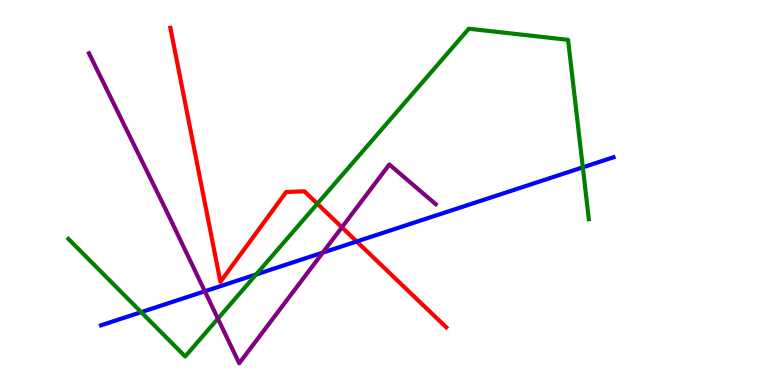[{'lines': ['blue', 'red'], 'intersections': [{'x': 4.6, 'y': 3.73}]}, {'lines': ['green', 'red'], 'intersections': [{'x': 4.09, 'y': 4.71}]}, {'lines': ['purple', 'red'], 'intersections': [{'x': 4.41, 'y': 4.1}]}, {'lines': ['blue', 'green'], 'intersections': [{'x': 1.82, 'y': 1.89}, {'x': 3.31, 'y': 2.87}, {'x': 7.52, 'y': 5.65}]}, {'lines': ['blue', 'purple'], 'intersections': [{'x': 2.64, 'y': 2.43}, {'x': 4.17, 'y': 3.44}]}, {'lines': ['green', 'purple'], 'intersections': [{'x': 2.81, 'y': 1.72}]}]